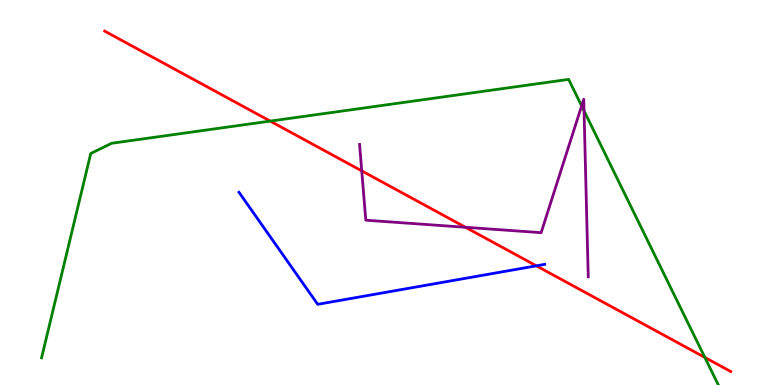[{'lines': ['blue', 'red'], 'intersections': [{'x': 6.92, 'y': 3.1}]}, {'lines': ['green', 'red'], 'intersections': [{'x': 3.49, 'y': 6.85}, {'x': 9.09, 'y': 0.716}]}, {'lines': ['purple', 'red'], 'intersections': [{'x': 4.67, 'y': 5.56}, {'x': 6.01, 'y': 4.1}]}, {'lines': ['blue', 'green'], 'intersections': []}, {'lines': ['blue', 'purple'], 'intersections': []}, {'lines': ['green', 'purple'], 'intersections': [{'x': 7.5, 'y': 7.25}, {'x': 7.54, 'y': 7.12}]}]